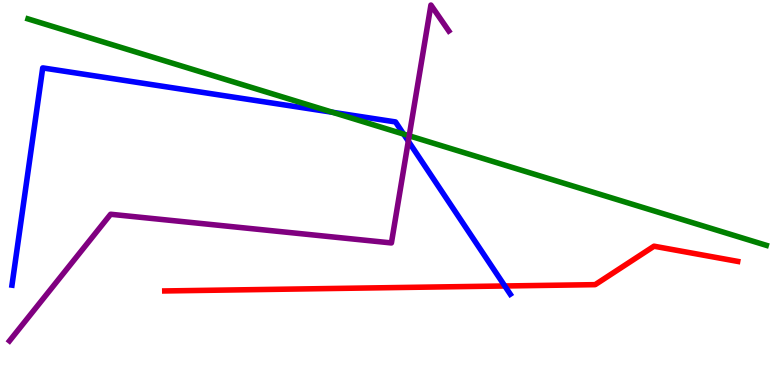[{'lines': ['blue', 'red'], 'intersections': [{'x': 6.51, 'y': 2.57}]}, {'lines': ['green', 'red'], 'intersections': []}, {'lines': ['purple', 'red'], 'intersections': []}, {'lines': ['blue', 'green'], 'intersections': [{'x': 4.29, 'y': 7.08}, {'x': 5.21, 'y': 6.52}]}, {'lines': ['blue', 'purple'], 'intersections': [{'x': 5.27, 'y': 6.33}]}, {'lines': ['green', 'purple'], 'intersections': [{'x': 5.28, 'y': 6.47}]}]